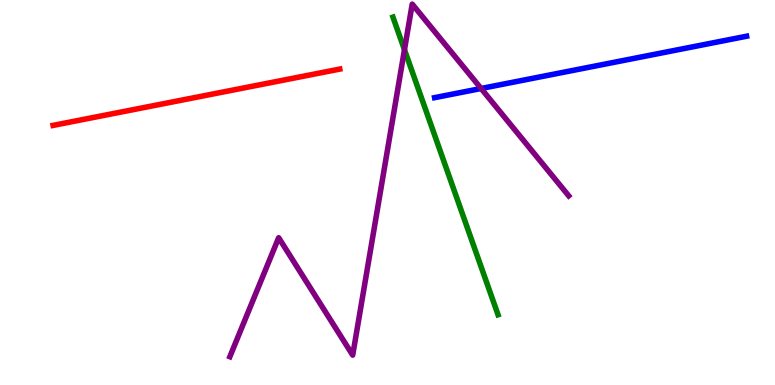[{'lines': ['blue', 'red'], 'intersections': []}, {'lines': ['green', 'red'], 'intersections': []}, {'lines': ['purple', 'red'], 'intersections': []}, {'lines': ['blue', 'green'], 'intersections': []}, {'lines': ['blue', 'purple'], 'intersections': [{'x': 6.21, 'y': 7.7}]}, {'lines': ['green', 'purple'], 'intersections': [{'x': 5.22, 'y': 8.71}]}]